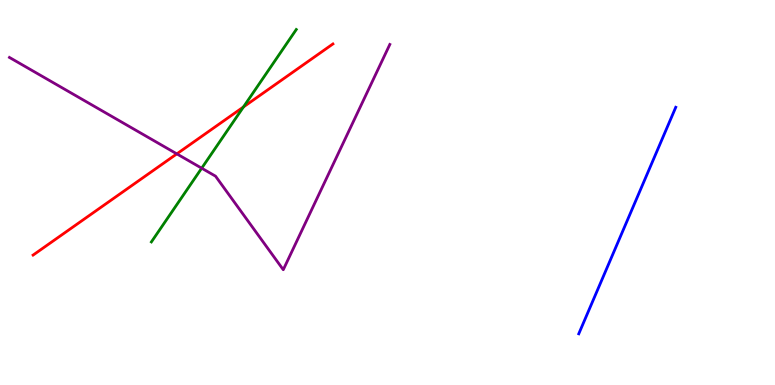[{'lines': ['blue', 'red'], 'intersections': []}, {'lines': ['green', 'red'], 'intersections': [{'x': 3.14, 'y': 7.22}]}, {'lines': ['purple', 'red'], 'intersections': [{'x': 2.28, 'y': 6.0}]}, {'lines': ['blue', 'green'], 'intersections': []}, {'lines': ['blue', 'purple'], 'intersections': []}, {'lines': ['green', 'purple'], 'intersections': [{'x': 2.6, 'y': 5.63}]}]